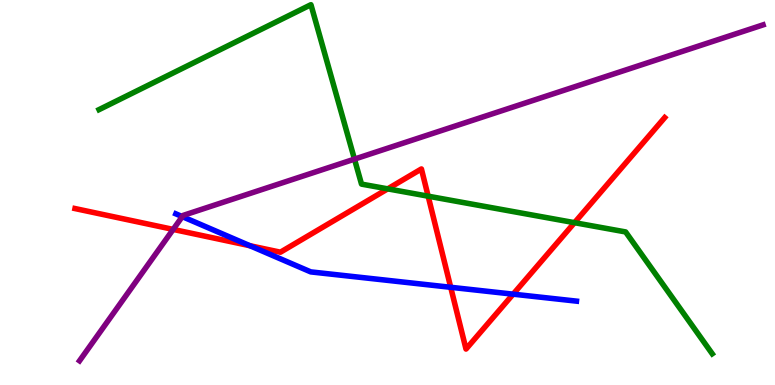[{'lines': ['blue', 'red'], 'intersections': [{'x': 3.22, 'y': 3.62}, {'x': 5.82, 'y': 2.54}, {'x': 6.62, 'y': 2.36}]}, {'lines': ['green', 'red'], 'intersections': [{'x': 5.0, 'y': 5.09}, {'x': 5.52, 'y': 4.9}, {'x': 7.41, 'y': 4.22}]}, {'lines': ['purple', 'red'], 'intersections': [{'x': 2.23, 'y': 4.04}]}, {'lines': ['blue', 'green'], 'intersections': []}, {'lines': ['blue', 'purple'], 'intersections': [{'x': 2.35, 'y': 4.37}]}, {'lines': ['green', 'purple'], 'intersections': [{'x': 4.57, 'y': 5.87}]}]